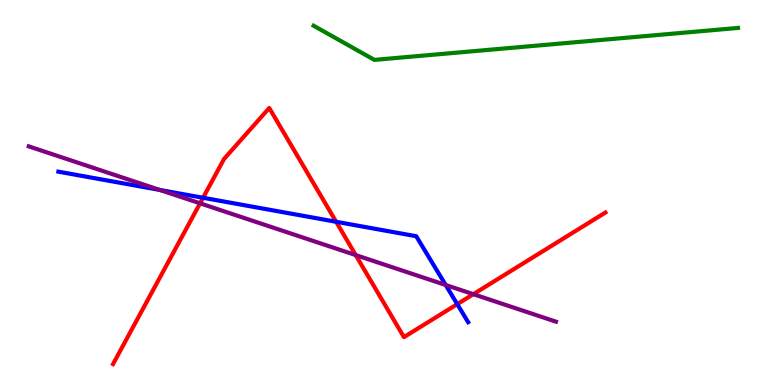[{'lines': ['blue', 'red'], 'intersections': [{'x': 2.62, 'y': 4.86}, {'x': 4.34, 'y': 4.24}, {'x': 5.9, 'y': 2.1}]}, {'lines': ['green', 'red'], 'intersections': []}, {'lines': ['purple', 'red'], 'intersections': [{'x': 2.58, 'y': 4.72}, {'x': 4.59, 'y': 3.37}, {'x': 6.11, 'y': 2.36}]}, {'lines': ['blue', 'green'], 'intersections': []}, {'lines': ['blue', 'purple'], 'intersections': [{'x': 2.06, 'y': 5.07}, {'x': 5.75, 'y': 2.6}]}, {'lines': ['green', 'purple'], 'intersections': []}]